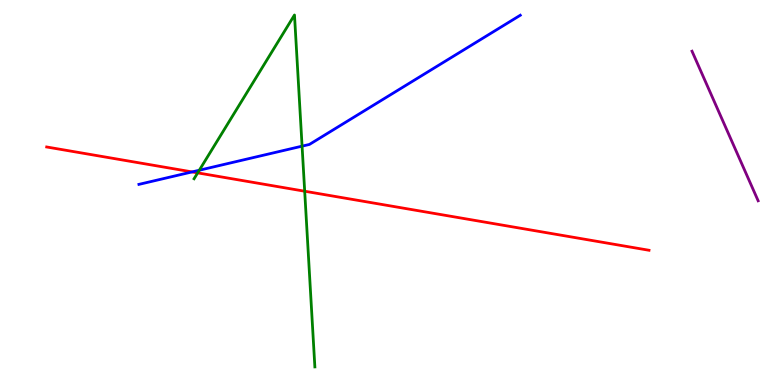[{'lines': ['blue', 'red'], 'intersections': [{'x': 2.48, 'y': 5.53}]}, {'lines': ['green', 'red'], 'intersections': [{'x': 2.55, 'y': 5.51}, {'x': 3.93, 'y': 5.03}]}, {'lines': ['purple', 'red'], 'intersections': []}, {'lines': ['blue', 'green'], 'intersections': [{'x': 2.57, 'y': 5.58}, {'x': 3.9, 'y': 6.2}]}, {'lines': ['blue', 'purple'], 'intersections': []}, {'lines': ['green', 'purple'], 'intersections': []}]